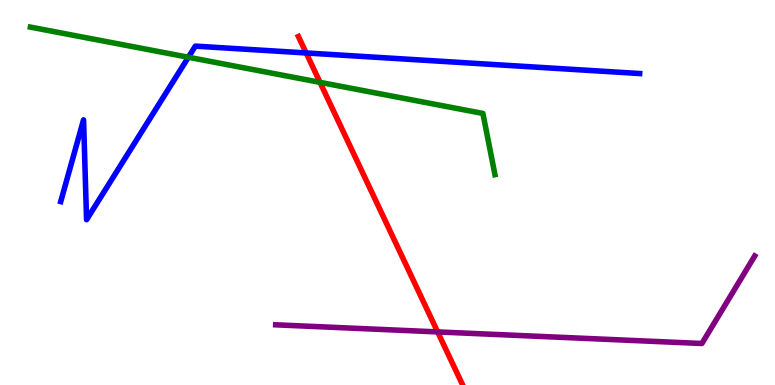[{'lines': ['blue', 'red'], 'intersections': [{'x': 3.95, 'y': 8.62}]}, {'lines': ['green', 'red'], 'intersections': [{'x': 4.13, 'y': 7.86}]}, {'lines': ['purple', 'red'], 'intersections': [{'x': 5.65, 'y': 1.38}]}, {'lines': ['blue', 'green'], 'intersections': [{'x': 2.43, 'y': 8.51}]}, {'lines': ['blue', 'purple'], 'intersections': []}, {'lines': ['green', 'purple'], 'intersections': []}]